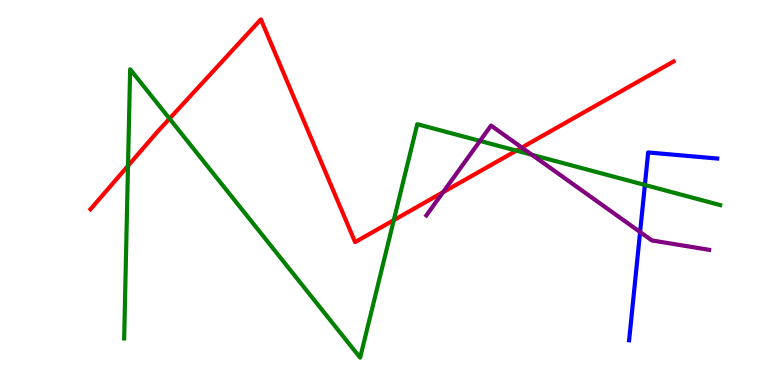[{'lines': ['blue', 'red'], 'intersections': []}, {'lines': ['green', 'red'], 'intersections': [{'x': 1.65, 'y': 5.69}, {'x': 2.19, 'y': 6.92}, {'x': 5.08, 'y': 4.28}, {'x': 6.66, 'y': 6.09}]}, {'lines': ['purple', 'red'], 'intersections': [{'x': 5.72, 'y': 5.01}, {'x': 6.73, 'y': 6.17}]}, {'lines': ['blue', 'green'], 'intersections': [{'x': 8.32, 'y': 5.2}]}, {'lines': ['blue', 'purple'], 'intersections': [{'x': 8.26, 'y': 3.97}]}, {'lines': ['green', 'purple'], 'intersections': [{'x': 6.19, 'y': 6.34}, {'x': 6.86, 'y': 5.98}]}]